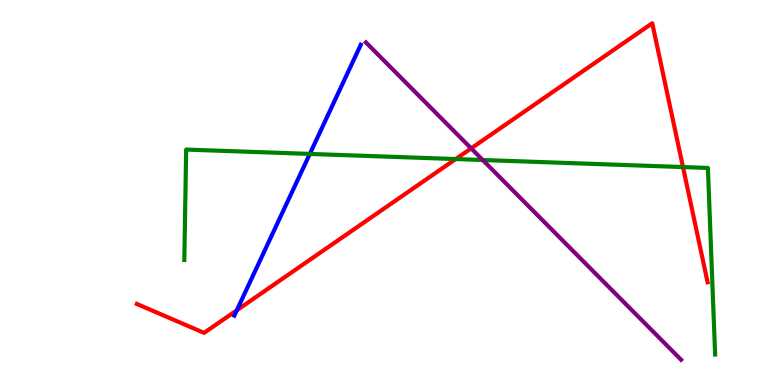[{'lines': ['blue', 'red'], 'intersections': [{'x': 3.06, 'y': 1.94}]}, {'lines': ['green', 'red'], 'intersections': [{'x': 5.88, 'y': 5.87}, {'x': 8.81, 'y': 5.66}]}, {'lines': ['purple', 'red'], 'intersections': [{'x': 6.08, 'y': 6.15}]}, {'lines': ['blue', 'green'], 'intersections': [{'x': 4.0, 'y': 6.0}]}, {'lines': ['blue', 'purple'], 'intersections': []}, {'lines': ['green', 'purple'], 'intersections': [{'x': 6.23, 'y': 5.84}]}]